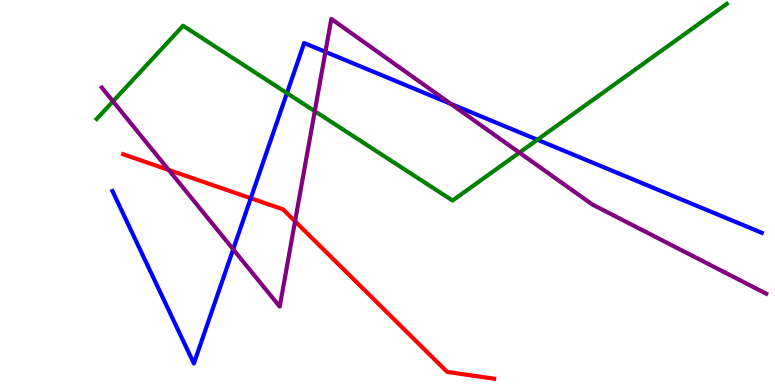[{'lines': ['blue', 'red'], 'intersections': [{'x': 3.24, 'y': 4.85}]}, {'lines': ['green', 'red'], 'intersections': []}, {'lines': ['purple', 'red'], 'intersections': [{'x': 2.18, 'y': 5.59}, {'x': 3.81, 'y': 4.25}]}, {'lines': ['blue', 'green'], 'intersections': [{'x': 3.7, 'y': 7.58}, {'x': 6.93, 'y': 6.37}]}, {'lines': ['blue', 'purple'], 'intersections': [{'x': 3.01, 'y': 3.52}, {'x': 4.2, 'y': 8.65}, {'x': 5.82, 'y': 7.3}]}, {'lines': ['green', 'purple'], 'intersections': [{'x': 1.46, 'y': 7.37}, {'x': 4.06, 'y': 7.11}, {'x': 6.7, 'y': 6.04}]}]